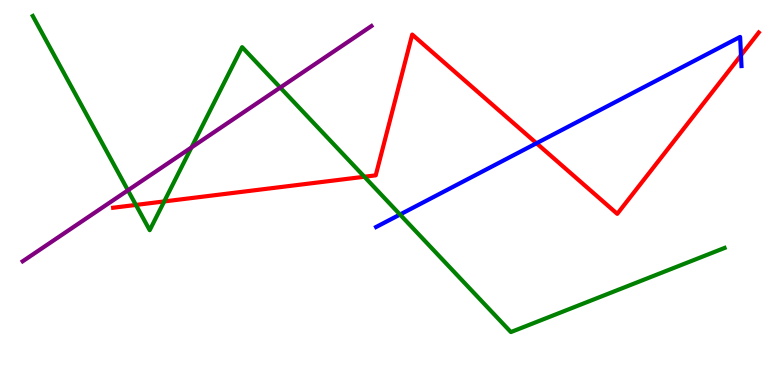[{'lines': ['blue', 'red'], 'intersections': [{'x': 6.92, 'y': 6.28}, {'x': 9.56, 'y': 8.56}]}, {'lines': ['green', 'red'], 'intersections': [{'x': 1.75, 'y': 4.68}, {'x': 2.12, 'y': 4.77}, {'x': 4.7, 'y': 5.41}]}, {'lines': ['purple', 'red'], 'intersections': []}, {'lines': ['blue', 'green'], 'intersections': [{'x': 5.16, 'y': 4.43}]}, {'lines': ['blue', 'purple'], 'intersections': []}, {'lines': ['green', 'purple'], 'intersections': [{'x': 1.65, 'y': 5.06}, {'x': 2.47, 'y': 6.17}, {'x': 3.62, 'y': 7.73}]}]